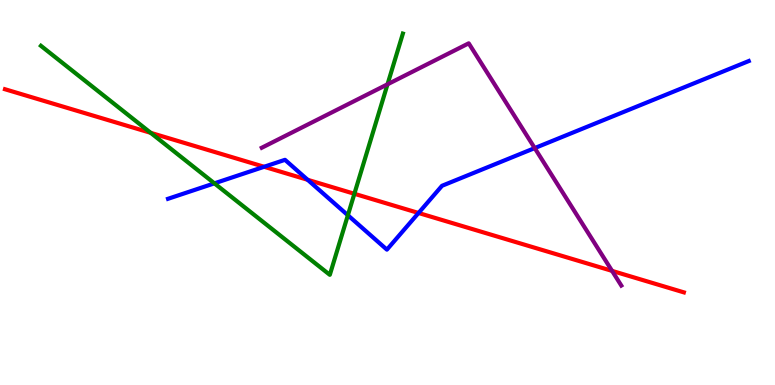[{'lines': ['blue', 'red'], 'intersections': [{'x': 3.41, 'y': 5.67}, {'x': 3.97, 'y': 5.33}, {'x': 5.4, 'y': 4.47}]}, {'lines': ['green', 'red'], 'intersections': [{'x': 1.94, 'y': 6.55}, {'x': 4.57, 'y': 4.97}]}, {'lines': ['purple', 'red'], 'intersections': [{'x': 7.9, 'y': 2.96}]}, {'lines': ['blue', 'green'], 'intersections': [{'x': 2.77, 'y': 5.24}, {'x': 4.49, 'y': 4.41}]}, {'lines': ['blue', 'purple'], 'intersections': [{'x': 6.9, 'y': 6.15}]}, {'lines': ['green', 'purple'], 'intersections': [{'x': 5.0, 'y': 7.81}]}]